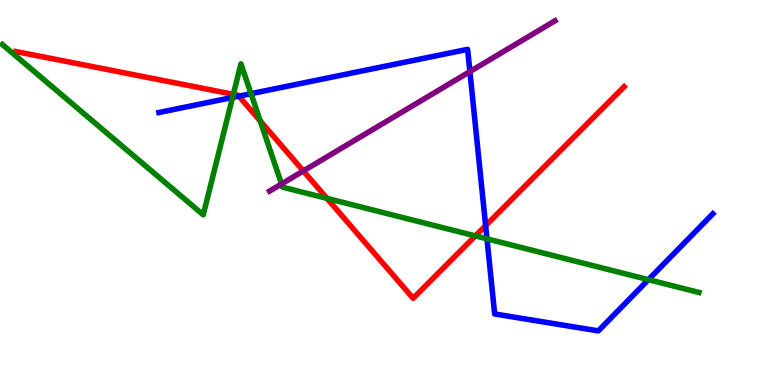[{'lines': ['blue', 'red'], 'intersections': [{'x': 3.08, 'y': 7.5}, {'x': 6.27, 'y': 4.14}]}, {'lines': ['green', 'red'], 'intersections': [{'x': 3.01, 'y': 7.55}, {'x': 3.36, 'y': 6.86}, {'x': 4.22, 'y': 4.85}, {'x': 6.13, 'y': 3.87}]}, {'lines': ['purple', 'red'], 'intersections': [{'x': 3.91, 'y': 5.56}]}, {'lines': ['blue', 'green'], 'intersections': [{'x': 3.0, 'y': 7.47}, {'x': 3.24, 'y': 7.57}, {'x': 6.28, 'y': 3.8}, {'x': 8.37, 'y': 2.74}]}, {'lines': ['blue', 'purple'], 'intersections': [{'x': 6.06, 'y': 8.14}]}, {'lines': ['green', 'purple'], 'intersections': [{'x': 3.63, 'y': 5.22}]}]